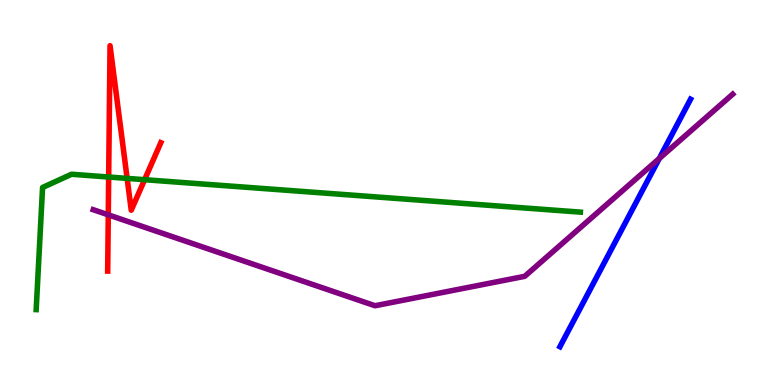[{'lines': ['blue', 'red'], 'intersections': []}, {'lines': ['green', 'red'], 'intersections': [{'x': 1.4, 'y': 5.4}, {'x': 1.64, 'y': 5.37}, {'x': 1.87, 'y': 5.33}]}, {'lines': ['purple', 'red'], 'intersections': [{'x': 1.4, 'y': 4.42}]}, {'lines': ['blue', 'green'], 'intersections': []}, {'lines': ['blue', 'purple'], 'intersections': [{'x': 8.51, 'y': 5.88}]}, {'lines': ['green', 'purple'], 'intersections': []}]